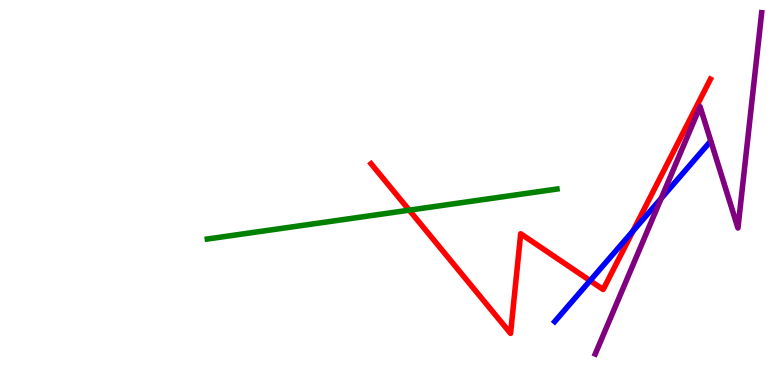[{'lines': ['blue', 'red'], 'intersections': [{'x': 7.61, 'y': 2.71}, {'x': 8.17, 'y': 4.0}]}, {'lines': ['green', 'red'], 'intersections': [{'x': 5.28, 'y': 4.54}]}, {'lines': ['purple', 'red'], 'intersections': []}, {'lines': ['blue', 'green'], 'intersections': []}, {'lines': ['blue', 'purple'], 'intersections': [{'x': 8.53, 'y': 4.85}]}, {'lines': ['green', 'purple'], 'intersections': []}]